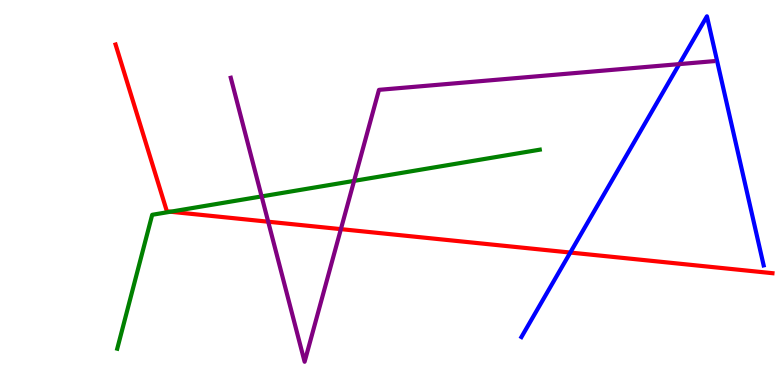[{'lines': ['blue', 'red'], 'intersections': [{'x': 7.36, 'y': 3.44}]}, {'lines': ['green', 'red'], 'intersections': [{'x': 2.2, 'y': 4.5}]}, {'lines': ['purple', 'red'], 'intersections': [{'x': 3.46, 'y': 4.24}, {'x': 4.4, 'y': 4.05}]}, {'lines': ['blue', 'green'], 'intersections': []}, {'lines': ['blue', 'purple'], 'intersections': [{'x': 8.76, 'y': 8.33}]}, {'lines': ['green', 'purple'], 'intersections': [{'x': 3.38, 'y': 4.9}, {'x': 4.57, 'y': 5.3}]}]